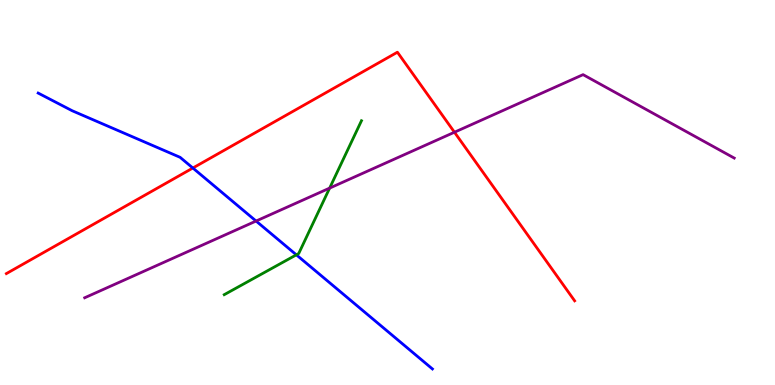[{'lines': ['blue', 'red'], 'intersections': [{'x': 2.49, 'y': 5.64}]}, {'lines': ['green', 'red'], 'intersections': []}, {'lines': ['purple', 'red'], 'intersections': [{'x': 5.86, 'y': 6.57}]}, {'lines': ['blue', 'green'], 'intersections': [{'x': 3.82, 'y': 3.38}]}, {'lines': ['blue', 'purple'], 'intersections': [{'x': 3.3, 'y': 4.26}]}, {'lines': ['green', 'purple'], 'intersections': [{'x': 4.25, 'y': 5.11}]}]